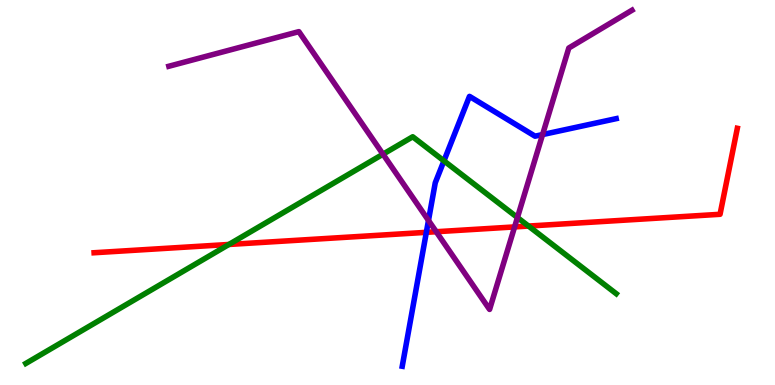[{'lines': ['blue', 'red'], 'intersections': [{'x': 5.5, 'y': 3.97}]}, {'lines': ['green', 'red'], 'intersections': [{'x': 2.95, 'y': 3.65}, {'x': 6.82, 'y': 4.13}]}, {'lines': ['purple', 'red'], 'intersections': [{'x': 5.63, 'y': 3.98}, {'x': 6.64, 'y': 4.11}]}, {'lines': ['blue', 'green'], 'intersections': [{'x': 5.73, 'y': 5.82}]}, {'lines': ['blue', 'purple'], 'intersections': [{'x': 5.53, 'y': 4.27}, {'x': 7.0, 'y': 6.5}]}, {'lines': ['green', 'purple'], 'intersections': [{'x': 4.94, 'y': 6.0}, {'x': 6.68, 'y': 4.35}]}]